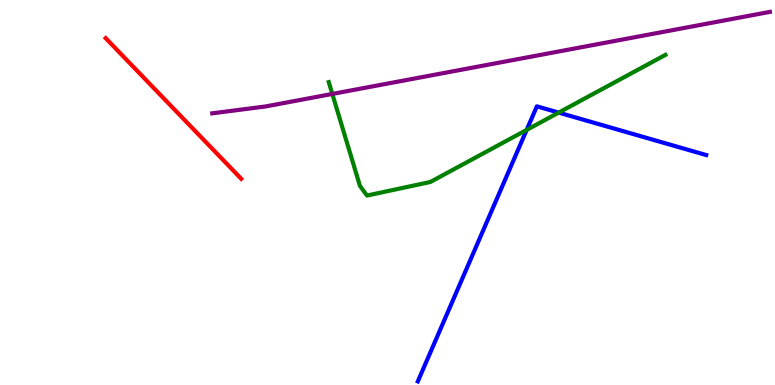[{'lines': ['blue', 'red'], 'intersections': []}, {'lines': ['green', 'red'], 'intersections': []}, {'lines': ['purple', 'red'], 'intersections': []}, {'lines': ['blue', 'green'], 'intersections': [{'x': 6.8, 'y': 6.63}, {'x': 7.21, 'y': 7.08}]}, {'lines': ['blue', 'purple'], 'intersections': []}, {'lines': ['green', 'purple'], 'intersections': [{'x': 4.29, 'y': 7.56}]}]